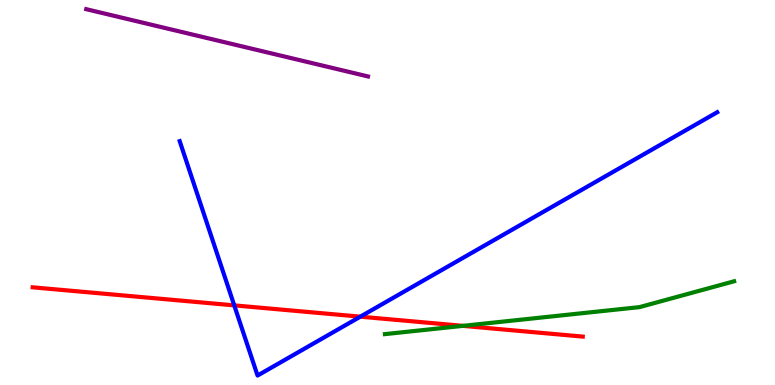[{'lines': ['blue', 'red'], 'intersections': [{'x': 3.02, 'y': 2.07}, {'x': 4.65, 'y': 1.77}]}, {'lines': ['green', 'red'], 'intersections': [{'x': 5.97, 'y': 1.54}]}, {'lines': ['purple', 'red'], 'intersections': []}, {'lines': ['blue', 'green'], 'intersections': []}, {'lines': ['blue', 'purple'], 'intersections': []}, {'lines': ['green', 'purple'], 'intersections': []}]